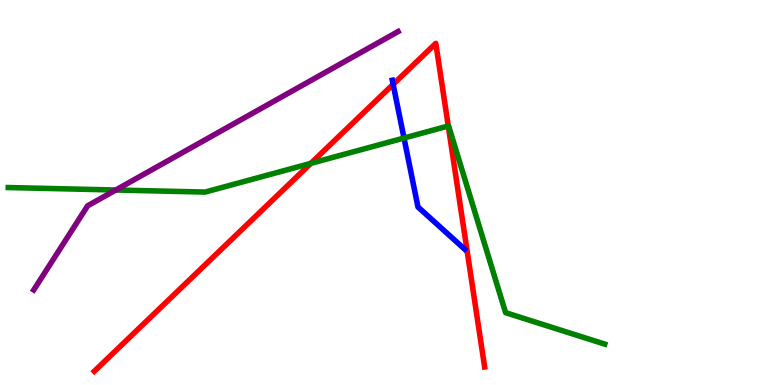[{'lines': ['blue', 'red'], 'intersections': [{'x': 5.07, 'y': 7.81}]}, {'lines': ['green', 'red'], 'intersections': [{'x': 4.01, 'y': 5.76}, {'x': 5.78, 'y': 6.73}]}, {'lines': ['purple', 'red'], 'intersections': []}, {'lines': ['blue', 'green'], 'intersections': [{'x': 5.21, 'y': 6.41}]}, {'lines': ['blue', 'purple'], 'intersections': []}, {'lines': ['green', 'purple'], 'intersections': [{'x': 1.49, 'y': 5.06}]}]